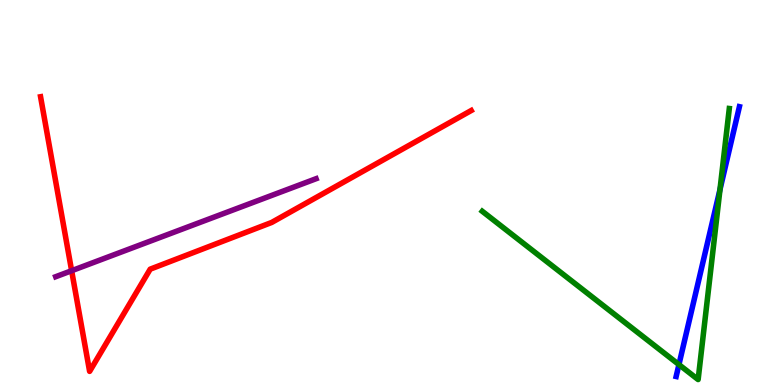[{'lines': ['blue', 'red'], 'intersections': []}, {'lines': ['green', 'red'], 'intersections': []}, {'lines': ['purple', 'red'], 'intersections': [{'x': 0.924, 'y': 2.97}]}, {'lines': ['blue', 'green'], 'intersections': [{'x': 8.76, 'y': 0.53}, {'x': 9.29, 'y': 5.08}]}, {'lines': ['blue', 'purple'], 'intersections': []}, {'lines': ['green', 'purple'], 'intersections': []}]